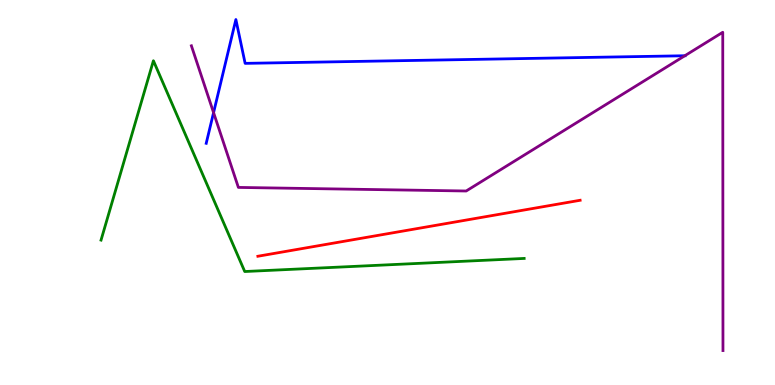[{'lines': ['blue', 'red'], 'intersections': []}, {'lines': ['green', 'red'], 'intersections': []}, {'lines': ['purple', 'red'], 'intersections': []}, {'lines': ['blue', 'green'], 'intersections': []}, {'lines': ['blue', 'purple'], 'intersections': [{'x': 2.76, 'y': 7.07}, {'x': 8.84, 'y': 8.55}]}, {'lines': ['green', 'purple'], 'intersections': []}]